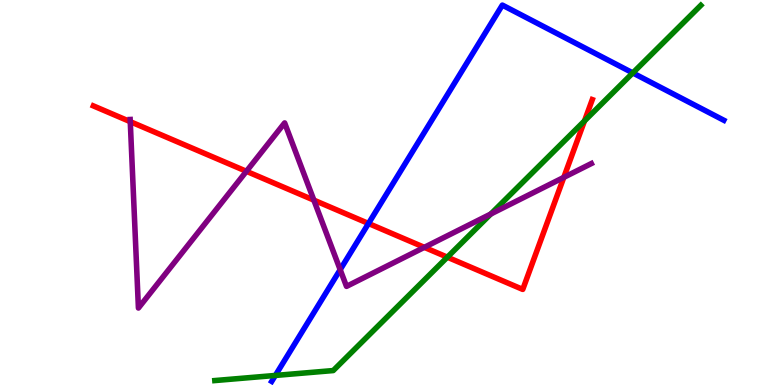[{'lines': ['blue', 'red'], 'intersections': [{'x': 4.75, 'y': 4.2}]}, {'lines': ['green', 'red'], 'intersections': [{'x': 5.77, 'y': 3.32}, {'x': 7.54, 'y': 6.86}]}, {'lines': ['purple', 'red'], 'intersections': [{'x': 1.68, 'y': 6.84}, {'x': 3.18, 'y': 5.55}, {'x': 4.05, 'y': 4.8}, {'x': 5.48, 'y': 3.58}, {'x': 7.27, 'y': 5.39}]}, {'lines': ['blue', 'green'], 'intersections': [{'x': 3.55, 'y': 0.248}, {'x': 8.17, 'y': 8.11}]}, {'lines': ['blue', 'purple'], 'intersections': [{'x': 4.39, 'y': 3.0}]}, {'lines': ['green', 'purple'], 'intersections': [{'x': 6.33, 'y': 4.44}]}]